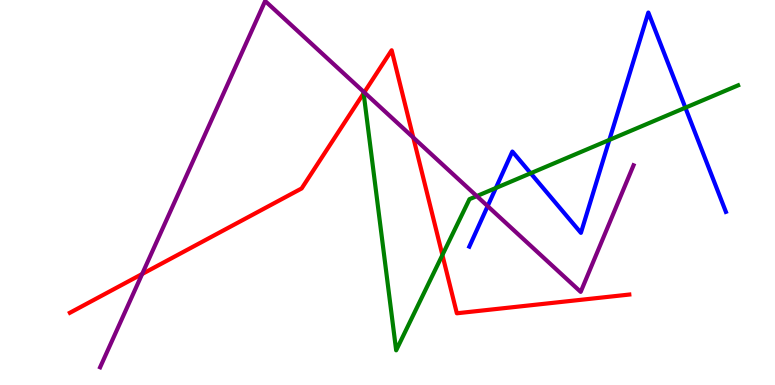[{'lines': ['blue', 'red'], 'intersections': []}, {'lines': ['green', 'red'], 'intersections': [{'x': 4.69, 'y': 7.58}, {'x': 5.71, 'y': 3.38}]}, {'lines': ['purple', 'red'], 'intersections': [{'x': 1.83, 'y': 2.88}, {'x': 4.7, 'y': 7.6}, {'x': 5.33, 'y': 6.43}]}, {'lines': ['blue', 'green'], 'intersections': [{'x': 6.4, 'y': 5.12}, {'x': 6.85, 'y': 5.5}, {'x': 7.86, 'y': 6.37}, {'x': 8.84, 'y': 7.2}]}, {'lines': ['blue', 'purple'], 'intersections': [{'x': 6.29, 'y': 4.65}]}, {'lines': ['green', 'purple'], 'intersections': [{'x': 6.15, 'y': 4.91}]}]